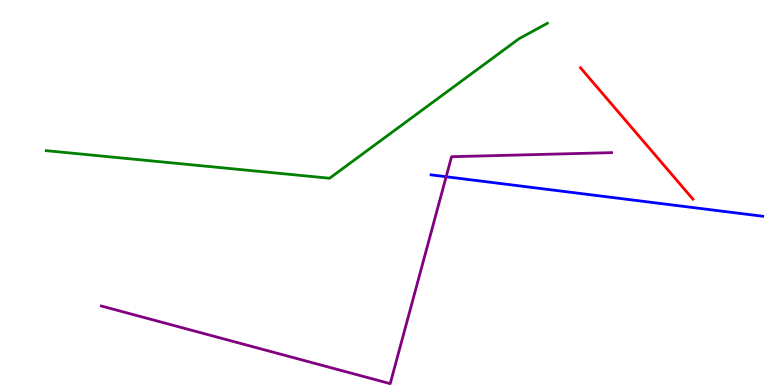[{'lines': ['blue', 'red'], 'intersections': []}, {'lines': ['green', 'red'], 'intersections': []}, {'lines': ['purple', 'red'], 'intersections': []}, {'lines': ['blue', 'green'], 'intersections': []}, {'lines': ['blue', 'purple'], 'intersections': [{'x': 5.76, 'y': 5.41}]}, {'lines': ['green', 'purple'], 'intersections': []}]